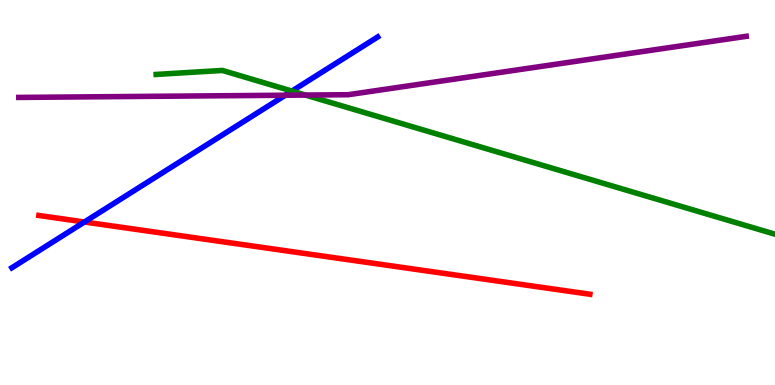[{'lines': ['blue', 'red'], 'intersections': [{'x': 1.09, 'y': 4.23}]}, {'lines': ['green', 'red'], 'intersections': []}, {'lines': ['purple', 'red'], 'intersections': []}, {'lines': ['blue', 'green'], 'intersections': [{'x': 3.77, 'y': 7.63}]}, {'lines': ['blue', 'purple'], 'intersections': [{'x': 3.68, 'y': 7.53}]}, {'lines': ['green', 'purple'], 'intersections': [{'x': 3.94, 'y': 7.53}]}]